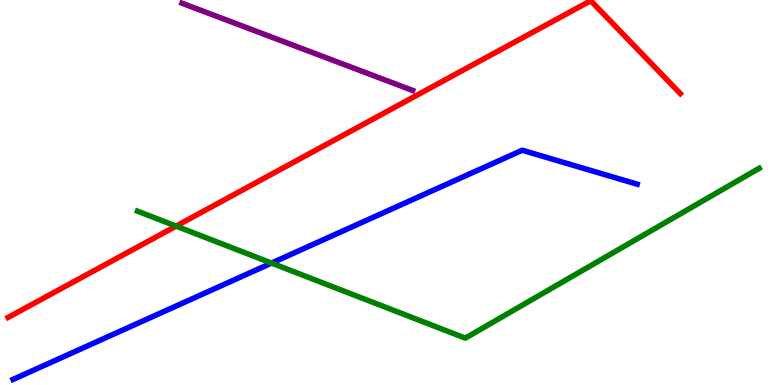[{'lines': ['blue', 'red'], 'intersections': []}, {'lines': ['green', 'red'], 'intersections': [{'x': 2.27, 'y': 4.13}]}, {'lines': ['purple', 'red'], 'intersections': []}, {'lines': ['blue', 'green'], 'intersections': [{'x': 3.5, 'y': 3.17}]}, {'lines': ['blue', 'purple'], 'intersections': []}, {'lines': ['green', 'purple'], 'intersections': []}]